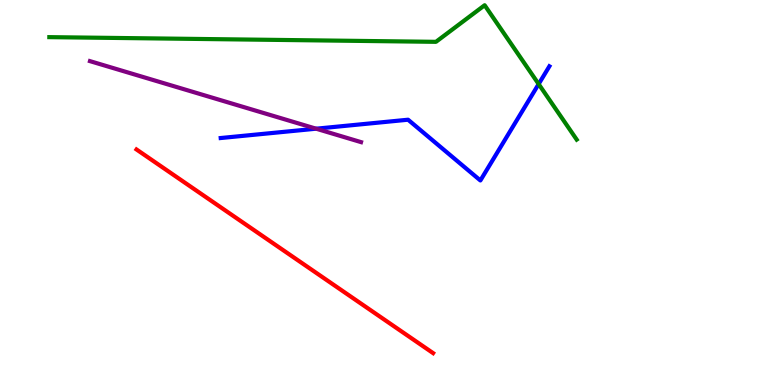[{'lines': ['blue', 'red'], 'intersections': []}, {'lines': ['green', 'red'], 'intersections': []}, {'lines': ['purple', 'red'], 'intersections': []}, {'lines': ['blue', 'green'], 'intersections': [{'x': 6.95, 'y': 7.82}]}, {'lines': ['blue', 'purple'], 'intersections': [{'x': 4.08, 'y': 6.66}]}, {'lines': ['green', 'purple'], 'intersections': []}]